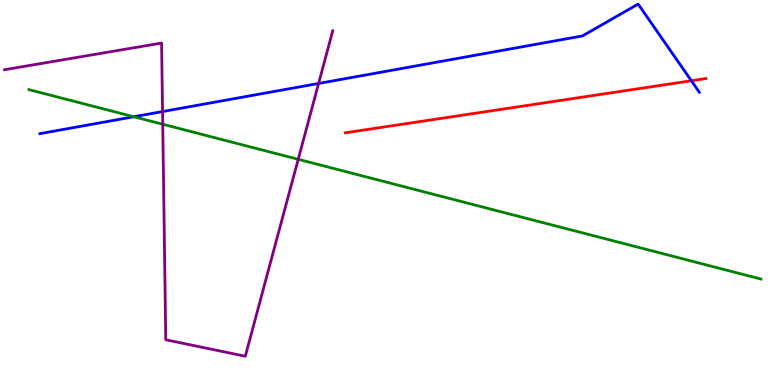[{'lines': ['blue', 'red'], 'intersections': [{'x': 8.92, 'y': 7.9}]}, {'lines': ['green', 'red'], 'intersections': []}, {'lines': ['purple', 'red'], 'intersections': []}, {'lines': ['blue', 'green'], 'intersections': [{'x': 1.73, 'y': 6.97}]}, {'lines': ['blue', 'purple'], 'intersections': [{'x': 2.1, 'y': 7.1}, {'x': 4.11, 'y': 7.83}]}, {'lines': ['green', 'purple'], 'intersections': [{'x': 2.1, 'y': 6.77}, {'x': 3.85, 'y': 5.86}]}]